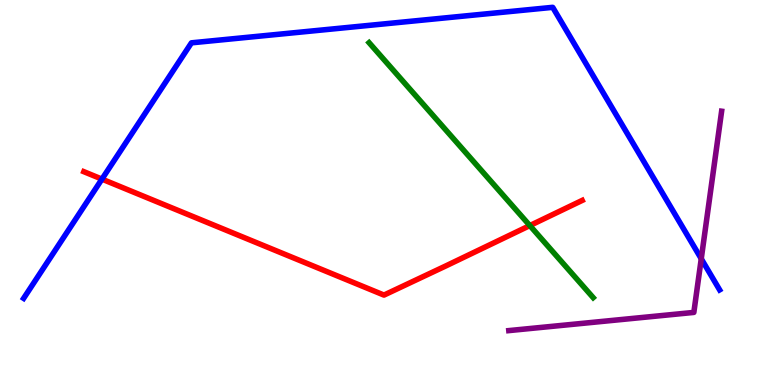[{'lines': ['blue', 'red'], 'intersections': [{'x': 1.32, 'y': 5.35}]}, {'lines': ['green', 'red'], 'intersections': [{'x': 6.84, 'y': 4.14}]}, {'lines': ['purple', 'red'], 'intersections': []}, {'lines': ['blue', 'green'], 'intersections': []}, {'lines': ['blue', 'purple'], 'intersections': [{'x': 9.05, 'y': 3.28}]}, {'lines': ['green', 'purple'], 'intersections': []}]